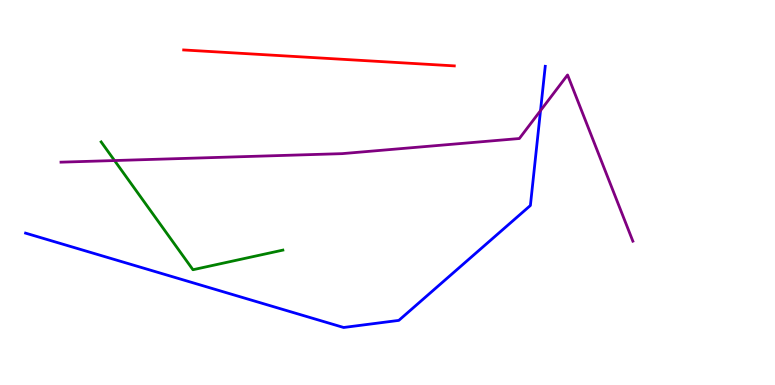[{'lines': ['blue', 'red'], 'intersections': []}, {'lines': ['green', 'red'], 'intersections': []}, {'lines': ['purple', 'red'], 'intersections': []}, {'lines': ['blue', 'green'], 'intersections': []}, {'lines': ['blue', 'purple'], 'intersections': [{'x': 6.97, 'y': 7.13}]}, {'lines': ['green', 'purple'], 'intersections': [{'x': 1.48, 'y': 5.83}]}]